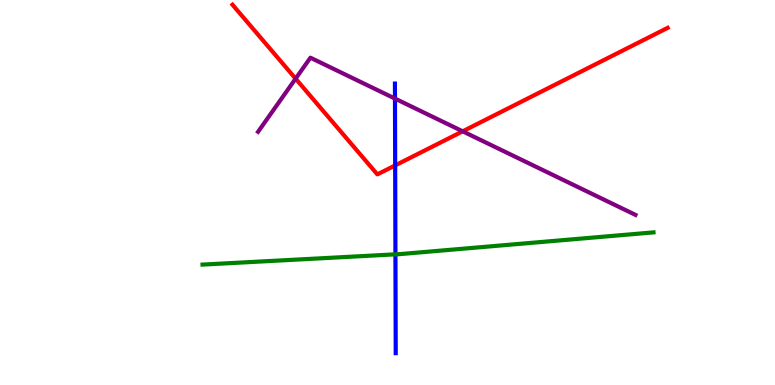[{'lines': ['blue', 'red'], 'intersections': [{'x': 5.1, 'y': 5.7}]}, {'lines': ['green', 'red'], 'intersections': []}, {'lines': ['purple', 'red'], 'intersections': [{'x': 3.81, 'y': 7.96}, {'x': 5.97, 'y': 6.59}]}, {'lines': ['blue', 'green'], 'intersections': [{'x': 5.1, 'y': 3.39}]}, {'lines': ['blue', 'purple'], 'intersections': [{'x': 5.1, 'y': 7.44}]}, {'lines': ['green', 'purple'], 'intersections': []}]